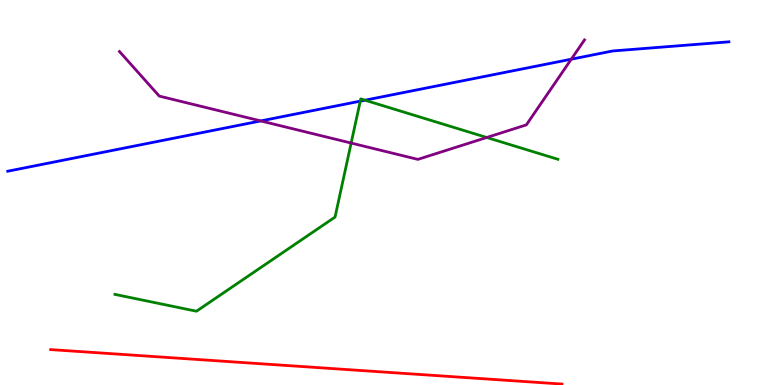[{'lines': ['blue', 'red'], 'intersections': []}, {'lines': ['green', 'red'], 'intersections': []}, {'lines': ['purple', 'red'], 'intersections': []}, {'lines': ['blue', 'green'], 'intersections': [{'x': 4.65, 'y': 7.37}, {'x': 4.71, 'y': 7.4}]}, {'lines': ['blue', 'purple'], 'intersections': [{'x': 3.36, 'y': 6.86}, {'x': 7.37, 'y': 8.46}]}, {'lines': ['green', 'purple'], 'intersections': [{'x': 4.53, 'y': 6.28}, {'x': 6.28, 'y': 6.43}]}]